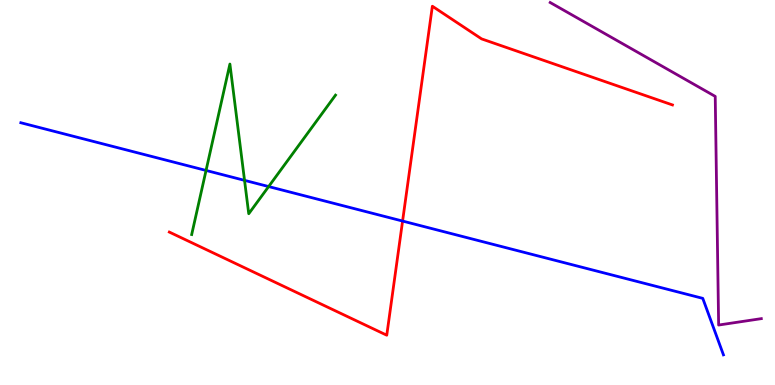[{'lines': ['blue', 'red'], 'intersections': [{'x': 5.19, 'y': 4.26}]}, {'lines': ['green', 'red'], 'intersections': []}, {'lines': ['purple', 'red'], 'intersections': []}, {'lines': ['blue', 'green'], 'intersections': [{'x': 2.66, 'y': 5.57}, {'x': 3.16, 'y': 5.32}, {'x': 3.47, 'y': 5.15}]}, {'lines': ['blue', 'purple'], 'intersections': []}, {'lines': ['green', 'purple'], 'intersections': []}]